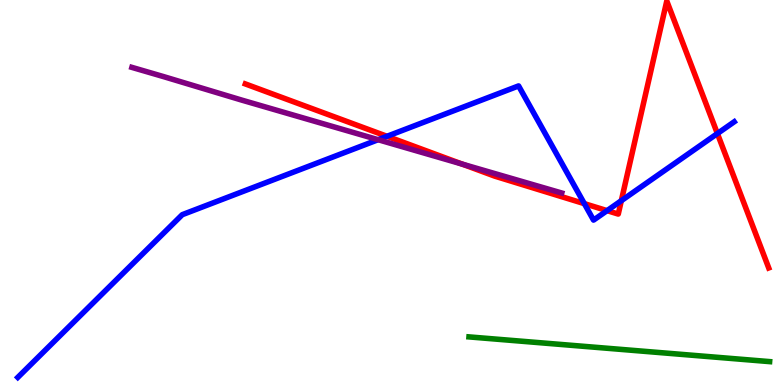[{'lines': ['blue', 'red'], 'intersections': [{'x': 4.99, 'y': 6.46}, {'x': 7.54, 'y': 4.71}, {'x': 7.83, 'y': 4.53}, {'x': 8.02, 'y': 4.79}, {'x': 9.26, 'y': 6.53}]}, {'lines': ['green', 'red'], 'intersections': []}, {'lines': ['purple', 'red'], 'intersections': [{'x': 5.97, 'y': 5.74}]}, {'lines': ['blue', 'green'], 'intersections': []}, {'lines': ['blue', 'purple'], 'intersections': [{'x': 4.88, 'y': 6.37}]}, {'lines': ['green', 'purple'], 'intersections': []}]